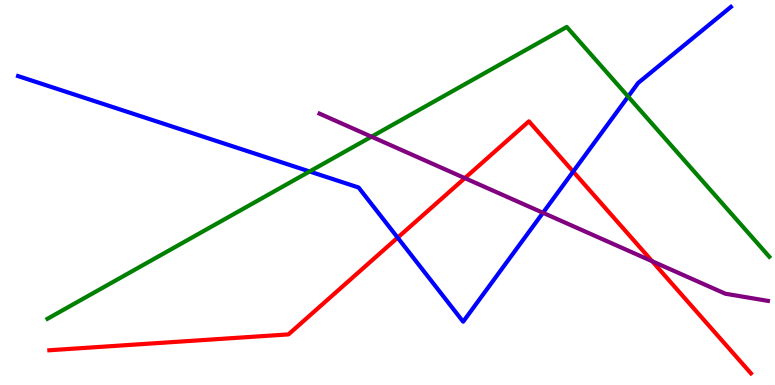[{'lines': ['blue', 'red'], 'intersections': [{'x': 5.13, 'y': 3.83}, {'x': 7.4, 'y': 5.54}]}, {'lines': ['green', 'red'], 'intersections': []}, {'lines': ['purple', 'red'], 'intersections': [{'x': 6.0, 'y': 5.37}, {'x': 8.42, 'y': 3.21}]}, {'lines': ['blue', 'green'], 'intersections': [{'x': 3.99, 'y': 5.55}, {'x': 8.1, 'y': 7.49}]}, {'lines': ['blue', 'purple'], 'intersections': [{'x': 7.01, 'y': 4.47}]}, {'lines': ['green', 'purple'], 'intersections': [{'x': 4.79, 'y': 6.45}]}]